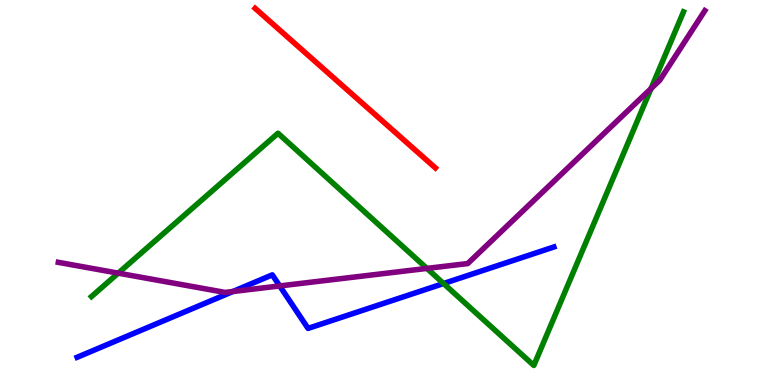[{'lines': ['blue', 'red'], 'intersections': []}, {'lines': ['green', 'red'], 'intersections': []}, {'lines': ['purple', 'red'], 'intersections': []}, {'lines': ['blue', 'green'], 'intersections': [{'x': 5.72, 'y': 2.64}]}, {'lines': ['blue', 'purple'], 'intersections': [{'x': 3.01, 'y': 2.43}, {'x': 3.61, 'y': 2.57}]}, {'lines': ['green', 'purple'], 'intersections': [{'x': 1.53, 'y': 2.91}, {'x': 5.51, 'y': 3.03}, {'x': 8.4, 'y': 7.7}]}]